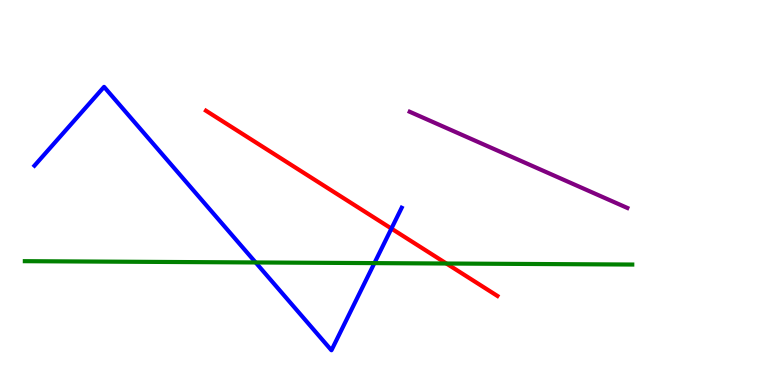[{'lines': ['blue', 'red'], 'intersections': [{'x': 5.05, 'y': 4.06}]}, {'lines': ['green', 'red'], 'intersections': [{'x': 5.76, 'y': 3.16}]}, {'lines': ['purple', 'red'], 'intersections': []}, {'lines': ['blue', 'green'], 'intersections': [{'x': 3.3, 'y': 3.18}, {'x': 4.83, 'y': 3.17}]}, {'lines': ['blue', 'purple'], 'intersections': []}, {'lines': ['green', 'purple'], 'intersections': []}]